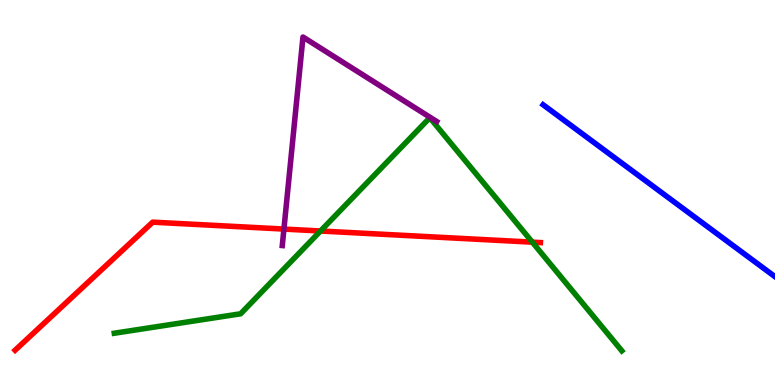[{'lines': ['blue', 'red'], 'intersections': []}, {'lines': ['green', 'red'], 'intersections': [{'x': 4.14, 'y': 4.0}, {'x': 6.87, 'y': 3.71}]}, {'lines': ['purple', 'red'], 'intersections': [{'x': 3.66, 'y': 4.05}]}, {'lines': ['blue', 'green'], 'intersections': []}, {'lines': ['blue', 'purple'], 'intersections': []}, {'lines': ['green', 'purple'], 'intersections': []}]